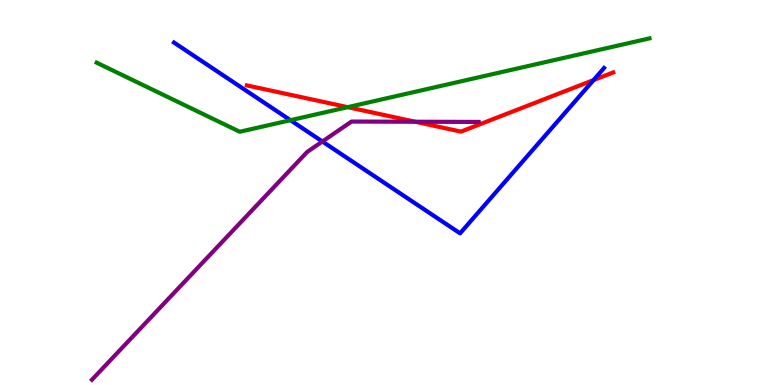[{'lines': ['blue', 'red'], 'intersections': [{'x': 7.66, 'y': 7.92}]}, {'lines': ['green', 'red'], 'intersections': [{'x': 4.49, 'y': 7.22}]}, {'lines': ['purple', 'red'], 'intersections': [{'x': 5.36, 'y': 6.84}]}, {'lines': ['blue', 'green'], 'intersections': [{'x': 3.75, 'y': 6.88}]}, {'lines': ['blue', 'purple'], 'intersections': [{'x': 4.16, 'y': 6.32}]}, {'lines': ['green', 'purple'], 'intersections': []}]